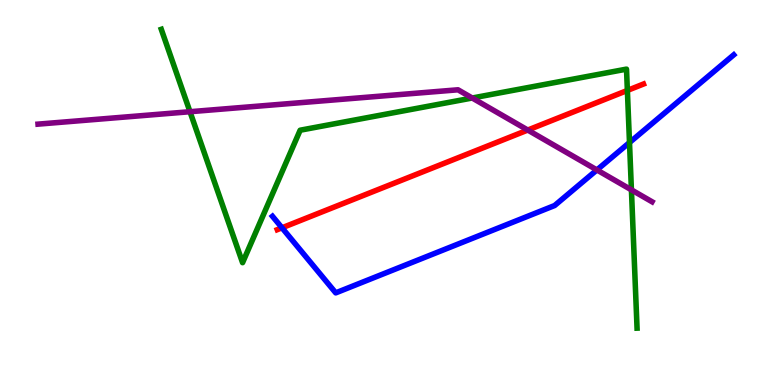[{'lines': ['blue', 'red'], 'intersections': [{'x': 3.64, 'y': 4.08}]}, {'lines': ['green', 'red'], 'intersections': [{'x': 8.1, 'y': 7.65}]}, {'lines': ['purple', 'red'], 'intersections': [{'x': 6.81, 'y': 6.62}]}, {'lines': ['blue', 'green'], 'intersections': [{'x': 8.12, 'y': 6.3}]}, {'lines': ['blue', 'purple'], 'intersections': [{'x': 7.7, 'y': 5.59}]}, {'lines': ['green', 'purple'], 'intersections': [{'x': 2.45, 'y': 7.1}, {'x': 6.09, 'y': 7.45}, {'x': 8.15, 'y': 5.07}]}]